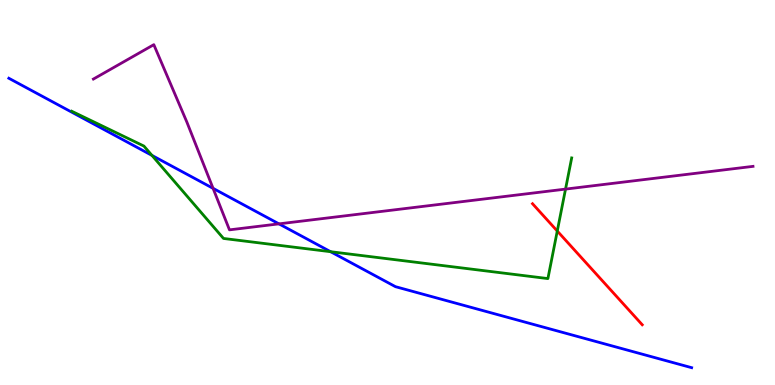[{'lines': ['blue', 'red'], 'intersections': []}, {'lines': ['green', 'red'], 'intersections': [{'x': 7.19, 'y': 4.0}]}, {'lines': ['purple', 'red'], 'intersections': []}, {'lines': ['blue', 'green'], 'intersections': [{'x': 1.96, 'y': 5.96}, {'x': 4.27, 'y': 3.46}]}, {'lines': ['blue', 'purple'], 'intersections': [{'x': 2.75, 'y': 5.11}, {'x': 3.6, 'y': 4.19}]}, {'lines': ['green', 'purple'], 'intersections': [{'x': 7.3, 'y': 5.09}]}]